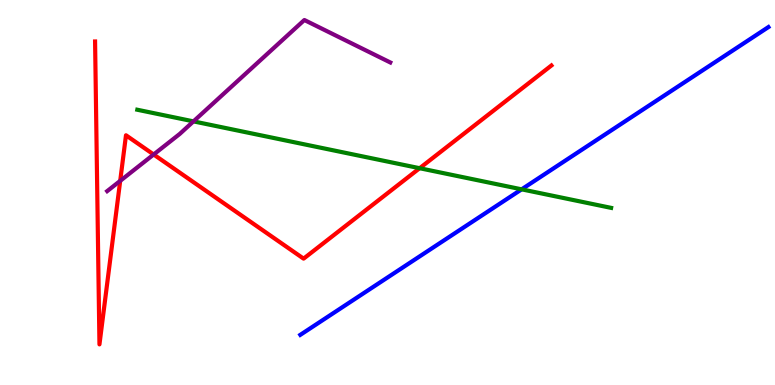[{'lines': ['blue', 'red'], 'intersections': []}, {'lines': ['green', 'red'], 'intersections': [{'x': 5.41, 'y': 5.63}]}, {'lines': ['purple', 'red'], 'intersections': [{'x': 1.55, 'y': 5.3}, {'x': 1.98, 'y': 5.99}]}, {'lines': ['blue', 'green'], 'intersections': [{'x': 6.73, 'y': 5.08}]}, {'lines': ['blue', 'purple'], 'intersections': []}, {'lines': ['green', 'purple'], 'intersections': [{'x': 2.5, 'y': 6.85}]}]